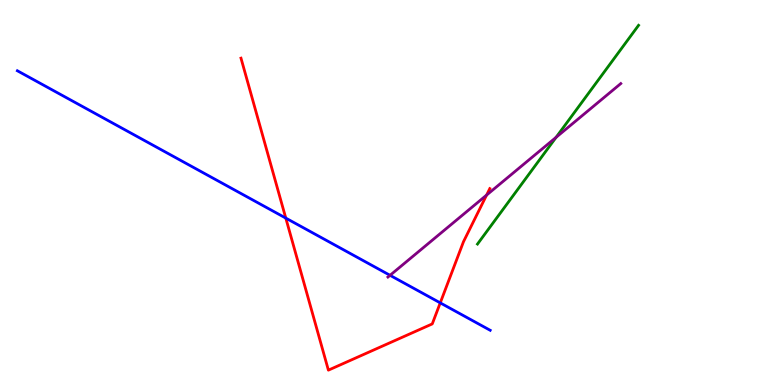[{'lines': ['blue', 'red'], 'intersections': [{'x': 3.69, 'y': 4.34}, {'x': 5.68, 'y': 2.13}]}, {'lines': ['green', 'red'], 'intersections': []}, {'lines': ['purple', 'red'], 'intersections': [{'x': 6.28, 'y': 4.93}]}, {'lines': ['blue', 'green'], 'intersections': []}, {'lines': ['blue', 'purple'], 'intersections': [{'x': 5.03, 'y': 2.85}]}, {'lines': ['green', 'purple'], 'intersections': [{'x': 7.18, 'y': 6.43}]}]